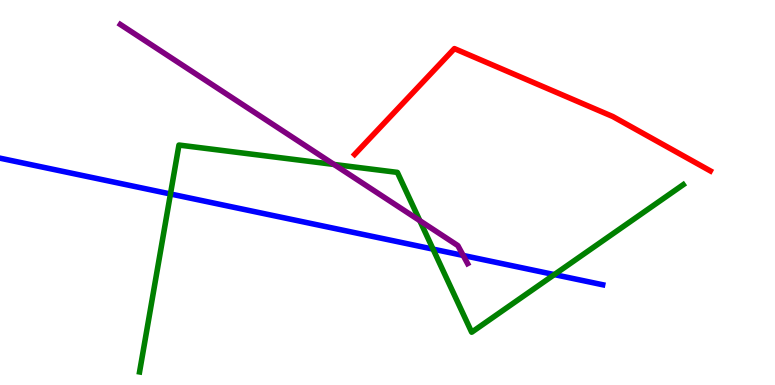[{'lines': ['blue', 'red'], 'intersections': []}, {'lines': ['green', 'red'], 'intersections': []}, {'lines': ['purple', 'red'], 'intersections': []}, {'lines': ['blue', 'green'], 'intersections': [{'x': 2.2, 'y': 4.96}, {'x': 5.59, 'y': 3.53}, {'x': 7.15, 'y': 2.87}]}, {'lines': ['blue', 'purple'], 'intersections': [{'x': 5.98, 'y': 3.36}]}, {'lines': ['green', 'purple'], 'intersections': [{'x': 4.31, 'y': 5.73}, {'x': 5.42, 'y': 4.27}]}]